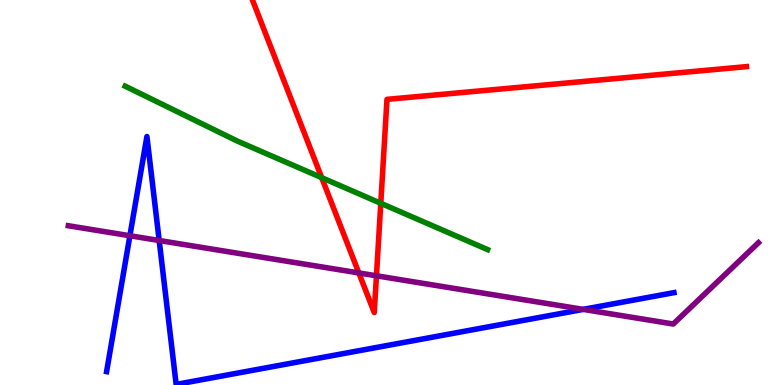[{'lines': ['blue', 'red'], 'intersections': []}, {'lines': ['green', 'red'], 'intersections': [{'x': 4.15, 'y': 5.39}, {'x': 4.91, 'y': 4.72}]}, {'lines': ['purple', 'red'], 'intersections': [{'x': 4.63, 'y': 2.91}, {'x': 4.86, 'y': 2.84}]}, {'lines': ['blue', 'green'], 'intersections': []}, {'lines': ['blue', 'purple'], 'intersections': [{'x': 1.68, 'y': 3.88}, {'x': 2.05, 'y': 3.75}, {'x': 7.53, 'y': 1.96}]}, {'lines': ['green', 'purple'], 'intersections': []}]